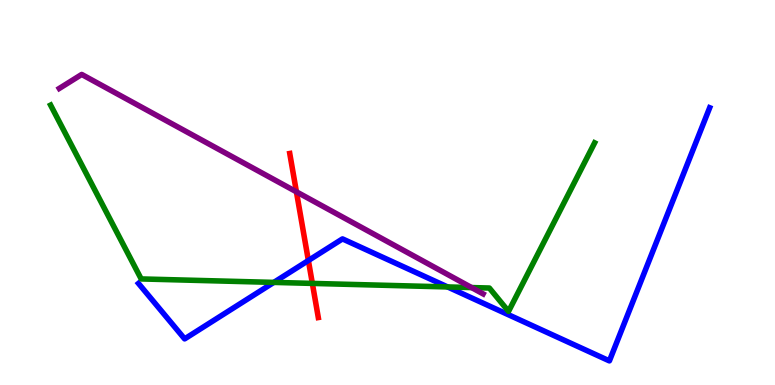[{'lines': ['blue', 'red'], 'intersections': [{'x': 3.98, 'y': 3.23}]}, {'lines': ['green', 'red'], 'intersections': [{'x': 4.03, 'y': 2.64}]}, {'lines': ['purple', 'red'], 'intersections': [{'x': 3.82, 'y': 5.02}]}, {'lines': ['blue', 'green'], 'intersections': [{'x': 3.53, 'y': 2.66}, {'x': 5.78, 'y': 2.55}]}, {'lines': ['blue', 'purple'], 'intersections': []}, {'lines': ['green', 'purple'], 'intersections': [{'x': 6.09, 'y': 2.53}]}]